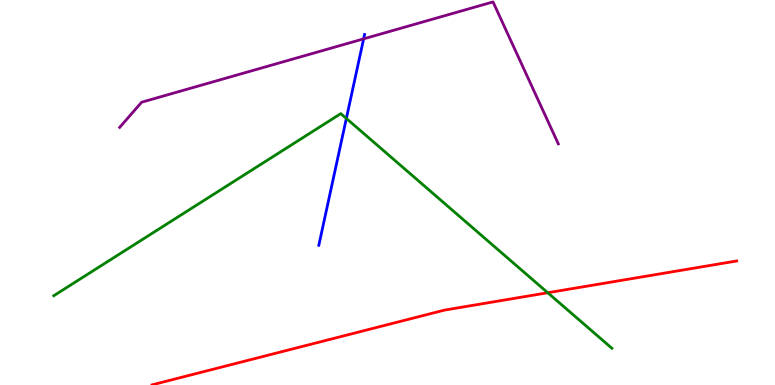[{'lines': ['blue', 'red'], 'intersections': []}, {'lines': ['green', 'red'], 'intersections': [{'x': 7.07, 'y': 2.4}]}, {'lines': ['purple', 'red'], 'intersections': []}, {'lines': ['blue', 'green'], 'intersections': [{'x': 4.47, 'y': 6.92}]}, {'lines': ['blue', 'purple'], 'intersections': [{'x': 4.69, 'y': 8.99}]}, {'lines': ['green', 'purple'], 'intersections': []}]